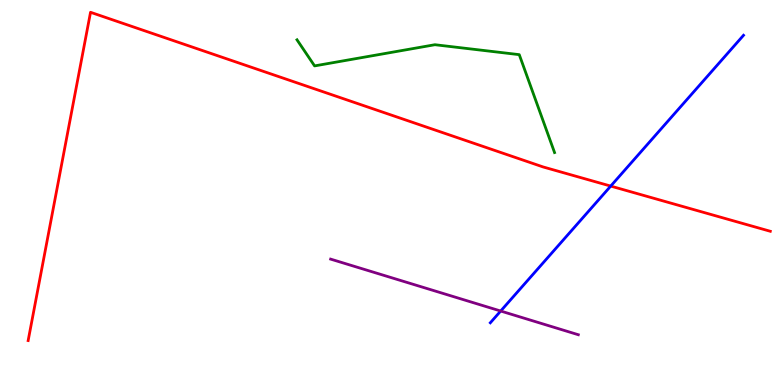[{'lines': ['blue', 'red'], 'intersections': [{'x': 7.88, 'y': 5.17}]}, {'lines': ['green', 'red'], 'intersections': []}, {'lines': ['purple', 'red'], 'intersections': []}, {'lines': ['blue', 'green'], 'intersections': []}, {'lines': ['blue', 'purple'], 'intersections': [{'x': 6.46, 'y': 1.92}]}, {'lines': ['green', 'purple'], 'intersections': []}]